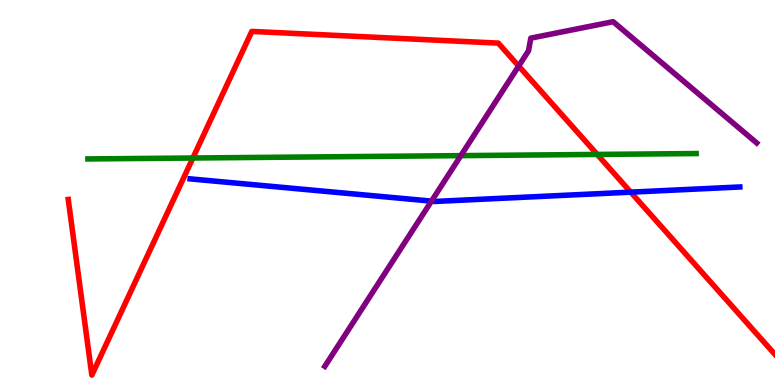[{'lines': ['blue', 'red'], 'intersections': [{'x': 8.14, 'y': 5.01}]}, {'lines': ['green', 'red'], 'intersections': [{'x': 2.49, 'y': 5.9}, {'x': 7.71, 'y': 5.99}]}, {'lines': ['purple', 'red'], 'intersections': [{'x': 6.69, 'y': 8.28}]}, {'lines': ['blue', 'green'], 'intersections': []}, {'lines': ['blue', 'purple'], 'intersections': [{'x': 5.57, 'y': 4.78}]}, {'lines': ['green', 'purple'], 'intersections': [{'x': 5.95, 'y': 5.96}]}]